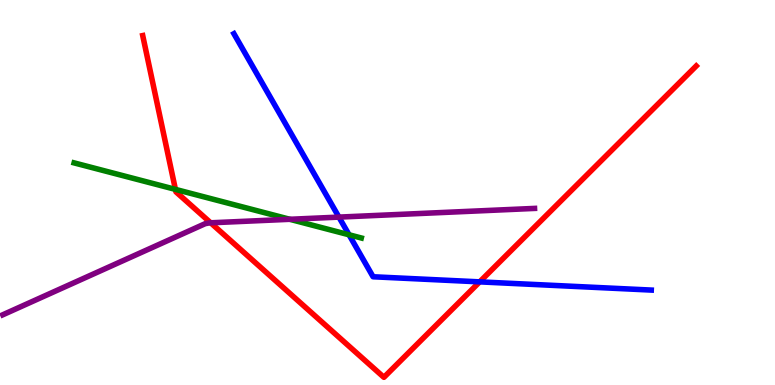[{'lines': ['blue', 'red'], 'intersections': [{'x': 6.19, 'y': 2.68}]}, {'lines': ['green', 'red'], 'intersections': [{'x': 2.26, 'y': 5.08}]}, {'lines': ['purple', 'red'], 'intersections': [{'x': 2.72, 'y': 4.21}]}, {'lines': ['blue', 'green'], 'intersections': [{'x': 4.5, 'y': 3.9}]}, {'lines': ['blue', 'purple'], 'intersections': [{'x': 4.37, 'y': 4.36}]}, {'lines': ['green', 'purple'], 'intersections': [{'x': 3.74, 'y': 4.3}]}]